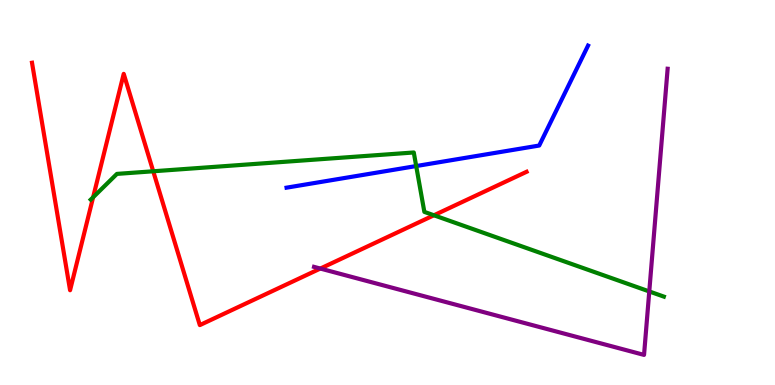[{'lines': ['blue', 'red'], 'intersections': []}, {'lines': ['green', 'red'], 'intersections': [{'x': 1.2, 'y': 4.88}, {'x': 1.98, 'y': 5.55}, {'x': 5.6, 'y': 4.41}]}, {'lines': ['purple', 'red'], 'intersections': [{'x': 4.13, 'y': 3.02}]}, {'lines': ['blue', 'green'], 'intersections': [{'x': 5.37, 'y': 5.69}]}, {'lines': ['blue', 'purple'], 'intersections': []}, {'lines': ['green', 'purple'], 'intersections': [{'x': 8.38, 'y': 2.43}]}]